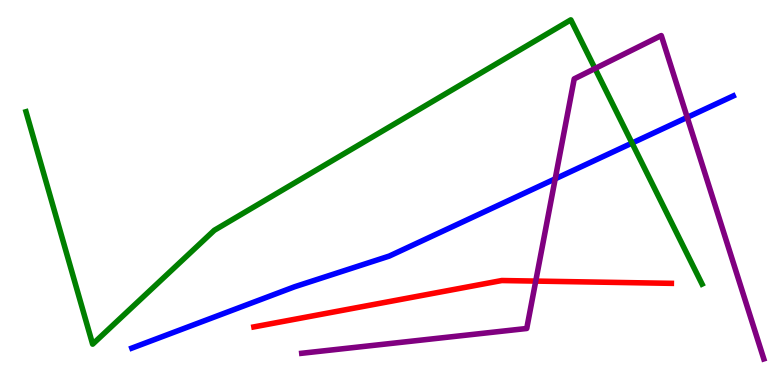[{'lines': ['blue', 'red'], 'intersections': []}, {'lines': ['green', 'red'], 'intersections': []}, {'lines': ['purple', 'red'], 'intersections': [{'x': 6.91, 'y': 2.7}]}, {'lines': ['blue', 'green'], 'intersections': [{'x': 8.16, 'y': 6.28}]}, {'lines': ['blue', 'purple'], 'intersections': [{'x': 7.16, 'y': 5.36}, {'x': 8.87, 'y': 6.95}]}, {'lines': ['green', 'purple'], 'intersections': [{'x': 7.68, 'y': 8.22}]}]